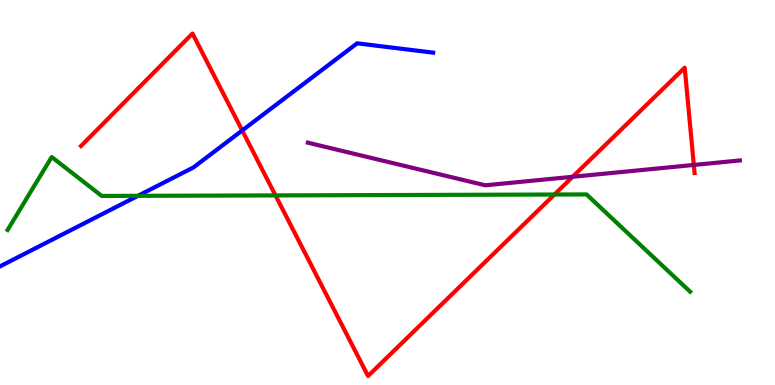[{'lines': ['blue', 'red'], 'intersections': [{'x': 3.13, 'y': 6.61}]}, {'lines': ['green', 'red'], 'intersections': [{'x': 3.55, 'y': 4.92}, {'x': 7.15, 'y': 4.95}]}, {'lines': ['purple', 'red'], 'intersections': [{'x': 7.39, 'y': 5.41}, {'x': 8.95, 'y': 5.72}]}, {'lines': ['blue', 'green'], 'intersections': [{'x': 1.78, 'y': 4.91}]}, {'lines': ['blue', 'purple'], 'intersections': []}, {'lines': ['green', 'purple'], 'intersections': []}]